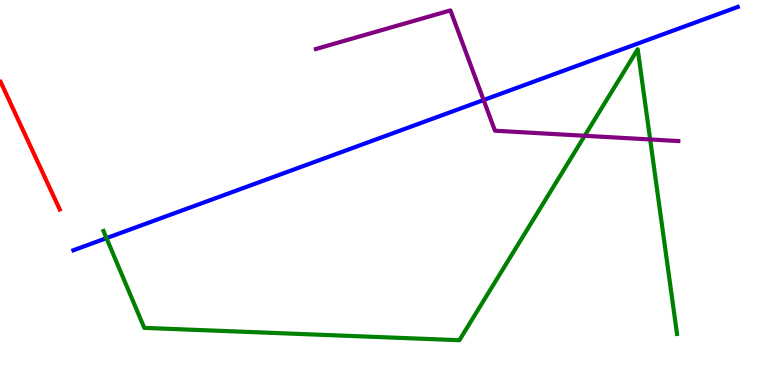[{'lines': ['blue', 'red'], 'intersections': []}, {'lines': ['green', 'red'], 'intersections': []}, {'lines': ['purple', 'red'], 'intersections': []}, {'lines': ['blue', 'green'], 'intersections': [{'x': 1.37, 'y': 3.81}]}, {'lines': ['blue', 'purple'], 'intersections': [{'x': 6.24, 'y': 7.4}]}, {'lines': ['green', 'purple'], 'intersections': [{'x': 7.54, 'y': 6.47}, {'x': 8.39, 'y': 6.38}]}]